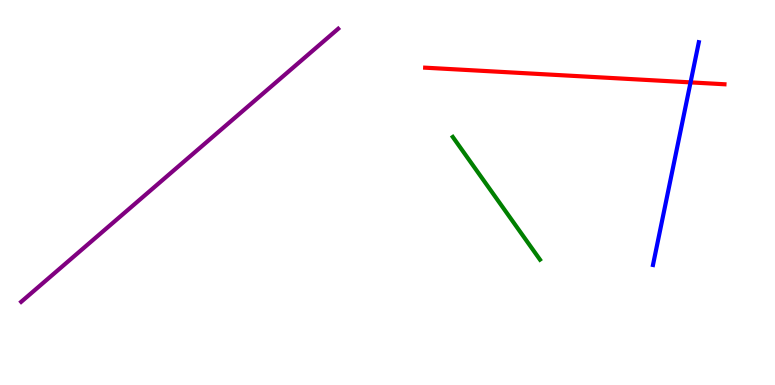[{'lines': ['blue', 'red'], 'intersections': [{'x': 8.91, 'y': 7.86}]}, {'lines': ['green', 'red'], 'intersections': []}, {'lines': ['purple', 'red'], 'intersections': []}, {'lines': ['blue', 'green'], 'intersections': []}, {'lines': ['blue', 'purple'], 'intersections': []}, {'lines': ['green', 'purple'], 'intersections': []}]